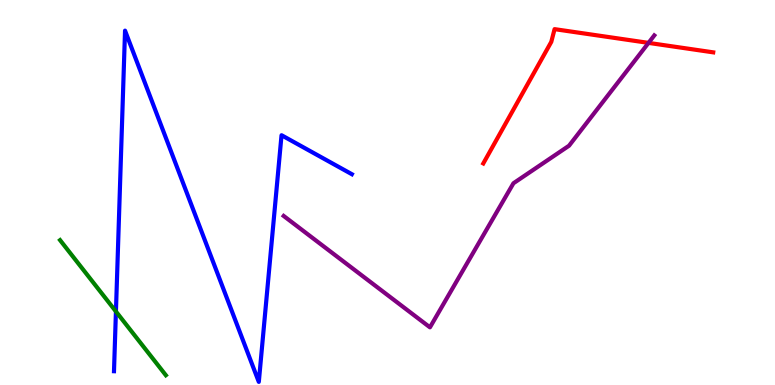[{'lines': ['blue', 'red'], 'intersections': []}, {'lines': ['green', 'red'], 'intersections': []}, {'lines': ['purple', 'red'], 'intersections': [{'x': 8.37, 'y': 8.89}]}, {'lines': ['blue', 'green'], 'intersections': [{'x': 1.5, 'y': 1.91}]}, {'lines': ['blue', 'purple'], 'intersections': []}, {'lines': ['green', 'purple'], 'intersections': []}]